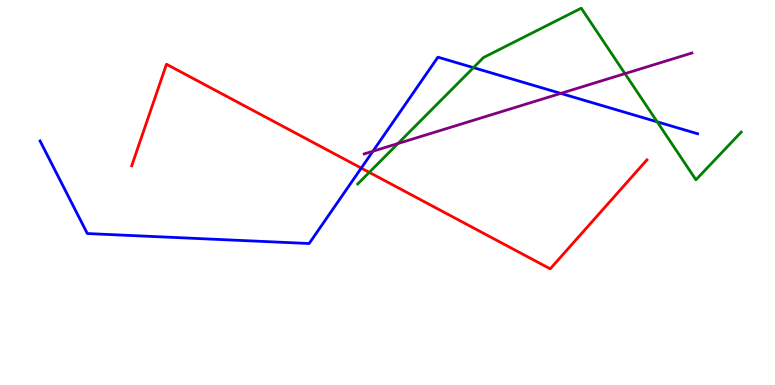[{'lines': ['blue', 'red'], 'intersections': [{'x': 4.66, 'y': 5.63}]}, {'lines': ['green', 'red'], 'intersections': [{'x': 4.76, 'y': 5.52}]}, {'lines': ['purple', 'red'], 'intersections': []}, {'lines': ['blue', 'green'], 'intersections': [{'x': 6.11, 'y': 8.24}, {'x': 8.48, 'y': 6.84}]}, {'lines': ['blue', 'purple'], 'intersections': [{'x': 4.81, 'y': 6.07}, {'x': 7.24, 'y': 7.57}]}, {'lines': ['green', 'purple'], 'intersections': [{'x': 5.13, 'y': 6.27}, {'x': 8.06, 'y': 8.09}]}]